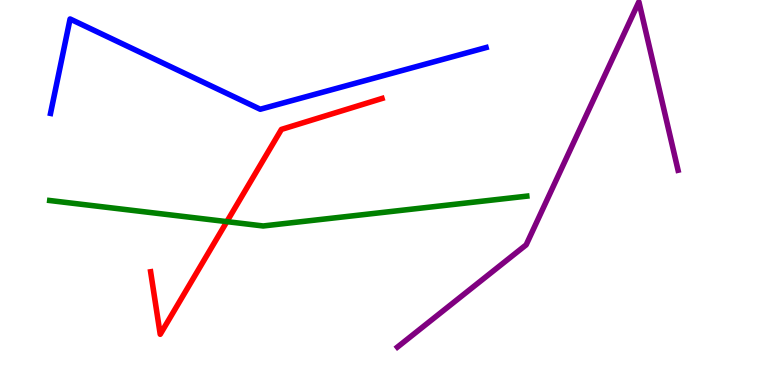[{'lines': ['blue', 'red'], 'intersections': []}, {'lines': ['green', 'red'], 'intersections': [{'x': 2.93, 'y': 4.24}]}, {'lines': ['purple', 'red'], 'intersections': []}, {'lines': ['blue', 'green'], 'intersections': []}, {'lines': ['blue', 'purple'], 'intersections': []}, {'lines': ['green', 'purple'], 'intersections': []}]